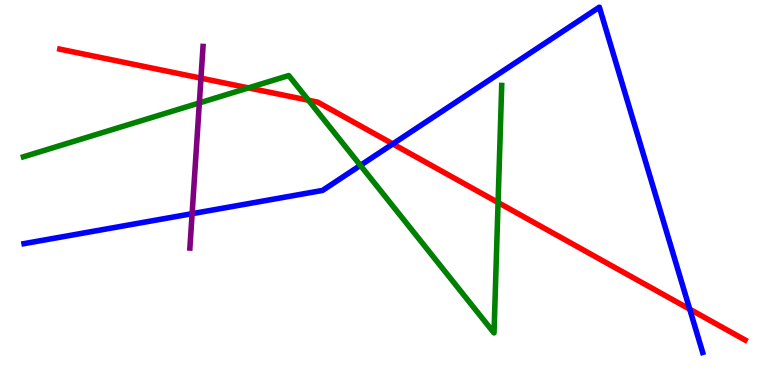[{'lines': ['blue', 'red'], 'intersections': [{'x': 5.07, 'y': 6.26}, {'x': 8.9, 'y': 1.97}]}, {'lines': ['green', 'red'], 'intersections': [{'x': 3.21, 'y': 7.72}, {'x': 3.98, 'y': 7.4}, {'x': 6.43, 'y': 4.74}]}, {'lines': ['purple', 'red'], 'intersections': [{'x': 2.59, 'y': 7.97}]}, {'lines': ['blue', 'green'], 'intersections': [{'x': 4.65, 'y': 5.7}]}, {'lines': ['blue', 'purple'], 'intersections': [{'x': 2.48, 'y': 4.45}]}, {'lines': ['green', 'purple'], 'intersections': [{'x': 2.57, 'y': 7.33}]}]